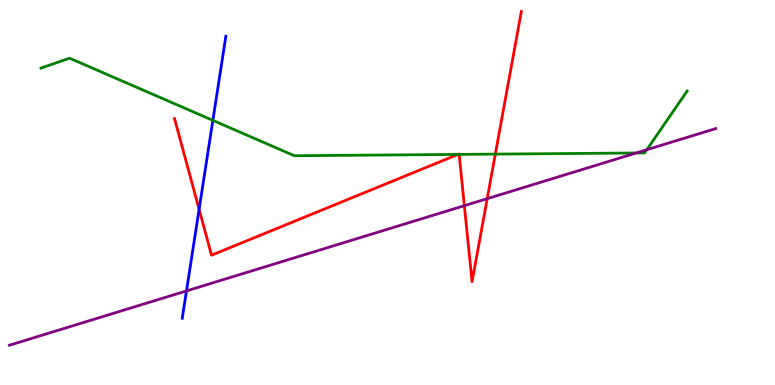[{'lines': ['blue', 'red'], 'intersections': [{'x': 2.57, 'y': 4.56}]}, {'lines': ['green', 'red'], 'intersections': [{'x': 5.91, 'y': 5.99}, {'x': 5.92, 'y': 5.99}, {'x': 6.39, 'y': 6.0}]}, {'lines': ['purple', 'red'], 'intersections': [{'x': 5.99, 'y': 4.66}, {'x': 6.29, 'y': 4.84}]}, {'lines': ['blue', 'green'], 'intersections': [{'x': 2.75, 'y': 6.87}]}, {'lines': ['blue', 'purple'], 'intersections': [{'x': 2.41, 'y': 2.44}]}, {'lines': ['green', 'purple'], 'intersections': [{'x': 8.21, 'y': 6.03}, {'x': 8.35, 'y': 6.11}]}]